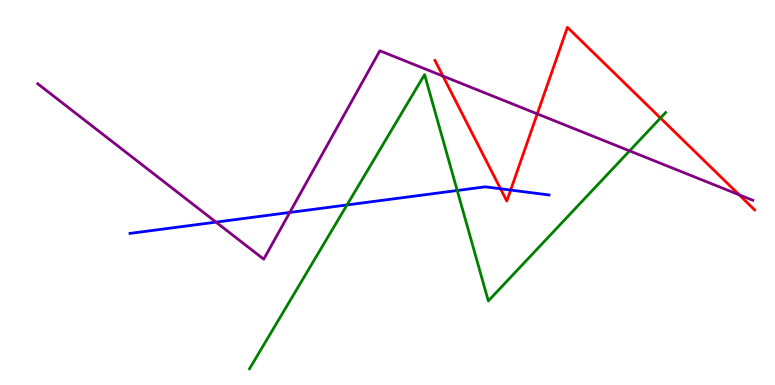[{'lines': ['blue', 'red'], 'intersections': [{'x': 6.46, 'y': 5.1}, {'x': 6.59, 'y': 5.06}]}, {'lines': ['green', 'red'], 'intersections': [{'x': 8.52, 'y': 6.93}]}, {'lines': ['purple', 'red'], 'intersections': [{'x': 5.72, 'y': 8.02}, {'x': 6.93, 'y': 7.04}, {'x': 9.54, 'y': 4.94}]}, {'lines': ['blue', 'green'], 'intersections': [{'x': 4.48, 'y': 4.68}, {'x': 5.9, 'y': 5.05}]}, {'lines': ['blue', 'purple'], 'intersections': [{'x': 2.79, 'y': 4.23}, {'x': 3.74, 'y': 4.48}]}, {'lines': ['green', 'purple'], 'intersections': [{'x': 8.12, 'y': 6.08}]}]